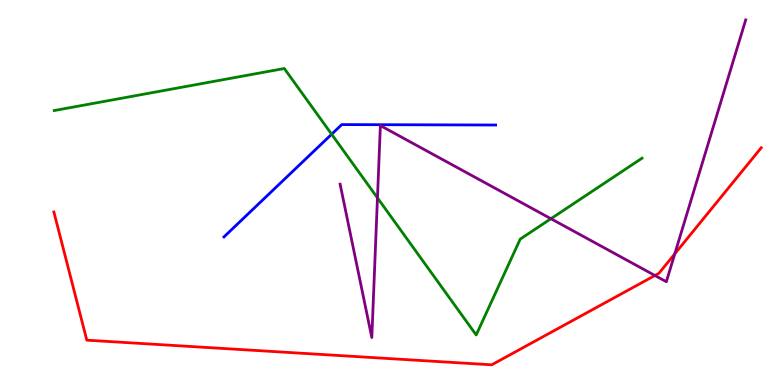[{'lines': ['blue', 'red'], 'intersections': []}, {'lines': ['green', 'red'], 'intersections': []}, {'lines': ['purple', 'red'], 'intersections': [{'x': 8.45, 'y': 2.84}, {'x': 8.71, 'y': 3.41}]}, {'lines': ['blue', 'green'], 'intersections': [{'x': 4.28, 'y': 6.51}]}, {'lines': ['blue', 'purple'], 'intersections': []}, {'lines': ['green', 'purple'], 'intersections': [{'x': 4.87, 'y': 4.86}, {'x': 7.11, 'y': 4.32}]}]